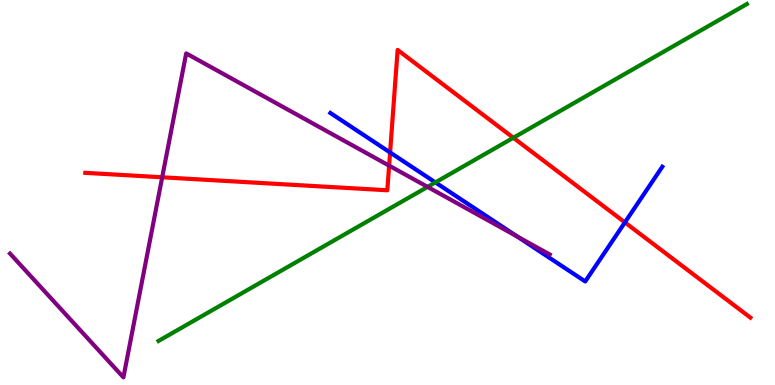[{'lines': ['blue', 'red'], 'intersections': [{'x': 5.03, 'y': 6.04}, {'x': 8.06, 'y': 4.22}]}, {'lines': ['green', 'red'], 'intersections': [{'x': 6.62, 'y': 6.42}]}, {'lines': ['purple', 'red'], 'intersections': [{'x': 2.09, 'y': 5.4}, {'x': 5.02, 'y': 5.7}]}, {'lines': ['blue', 'green'], 'intersections': [{'x': 5.62, 'y': 5.26}]}, {'lines': ['blue', 'purple'], 'intersections': [{'x': 6.67, 'y': 3.86}]}, {'lines': ['green', 'purple'], 'intersections': [{'x': 5.52, 'y': 5.15}]}]